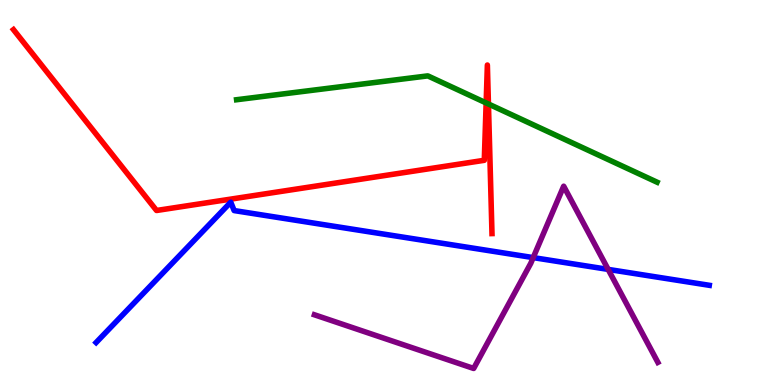[{'lines': ['blue', 'red'], 'intersections': []}, {'lines': ['green', 'red'], 'intersections': [{'x': 6.27, 'y': 7.33}, {'x': 6.3, 'y': 7.3}]}, {'lines': ['purple', 'red'], 'intersections': []}, {'lines': ['blue', 'green'], 'intersections': []}, {'lines': ['blue', 'purple'], 'intersections': [{'x': 6.88, 'y': 3.31}, {'x': 7.85, 'y': 3.0}]}, {'lines': ['green', 'purple'], 'intersections': []}]